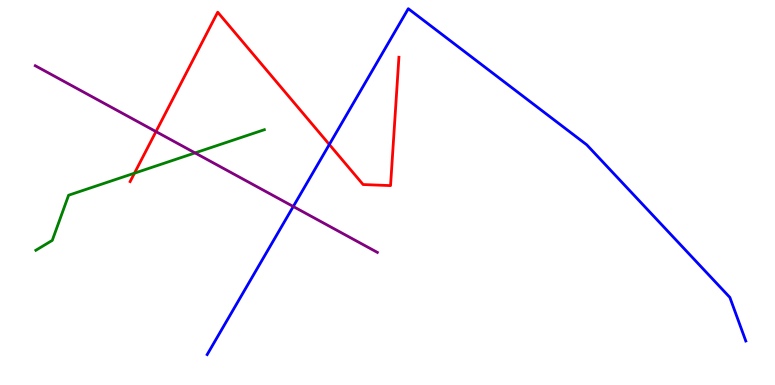[{'lines': ['blue', 'red'], 'intersections': [{'x': 4.25, 'y': 6.25}]}, {'lines': ['green', 'red'], 'intersections': [{'x': 1.74, 'y': 5.5}]}, {'lines': ['purple', 'red'], 'intersections': [{'x': 2.01, 'y': 6.58}]}, {'lines': ['blue', 'green'], 'intersections': []}, {'lines': ['blue', 'purple'], 'intersections': [{'x': 3.78, 'y': 4.64}]}, {'lines': ['green', 'purple'], 'intersections': [{'x': 2.52, 'y': 6.03}]}]